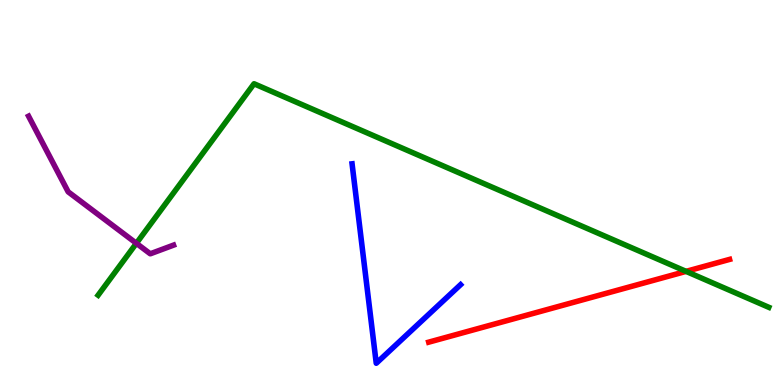[{'lines': ['blue', 'red'], 'intersections': []}, {'lines': ['green', 'red'], 'intersections': [{'x': 8.85, 'y': 2.95}]}, {'lines': ['purple', 'red'], 'intersections': []}, {'lines': ['blue', 'green'], 'intersections': []}, {'lines': ['blue', 'purple'], 'intersections': []}, {'lines': ['green', 'purple'], 'intersections': [{'x': 1.76, 'y': 3.68}]}]